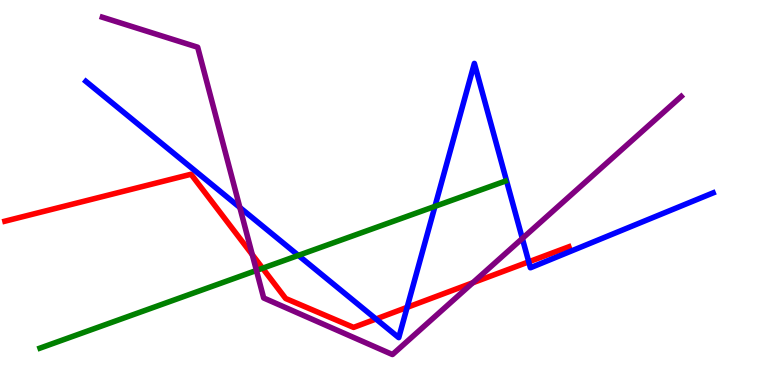[{'lines': ['blue', 'red'], 'intersections': [{'x': 4.85, 'y': 1.71}, {'x': 5.25, 'y': 2.02}, {'x': 6.82, 'y': 3.2}]}, {'lines': ['green', 'red'], 'intersections': [{'x': 3.39, 'y': 3.03}]}, {'lines': ['purple', 'red'], 'intersections': [{'x': 3.26, 'y': 3.38}, {'x': 6.1, 'y': 2.65}]}, {'lines': ['blue', 'green'], 'intersections': [{'x': 3.85, 'y': 3.37}, {'x': 5.61, 'y': 4.64}]}, {'lines': ['blue', 'purple'], 'intersections': [{'x': 3.09, 'y': 4.61}, {'x': 6.74, 'y': 3.81}]}, {'lines': ['green', 'purple'], 'intersections': [{'x': 3.31, 'y': 2.98}]}]